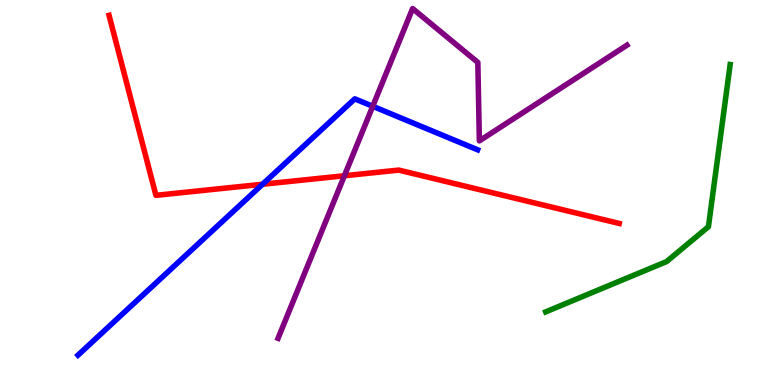[{'lines': ['blue', 'red'], 'intersections': [{'x': 3.39, 'y': 5.21}]}, {'lines': ['green', 'red'], 'intersections': []}, {'lines': ['purple', 'red'], 'intersections': [{'x': 4.44, 'y': 5.44}]}, {'lines': ['blue', 'green'], 'intersections': []}, {'lines': ['blue', 'purple'], 'intersections': [{'x': 4.81, 'y': 7.24}]}, {'lines': ['green', 'purple'], 'intersections': []}]